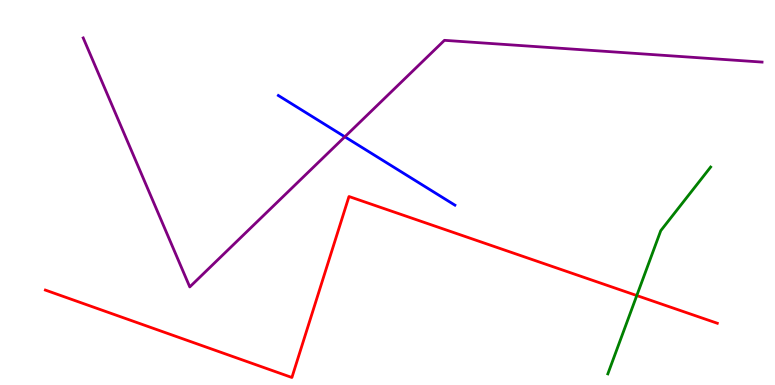[{'lines': ['blue', 'red'], 'intersections': []}, {'lines': ['green', 'red'], 'intersections': [{'x': 8.22, 'y': 2.32}]}, {'lines': ['purple', 'red'], 'intersections': []}, {'lines': ['blue', 'green'], 'intersections': []}, {'lines': ['blue', 'purple'], 'intersections': [{'x': 4.45, 'y': 6.45}]}, {'lines': ['green', 'purple'], 'intersections': []}]